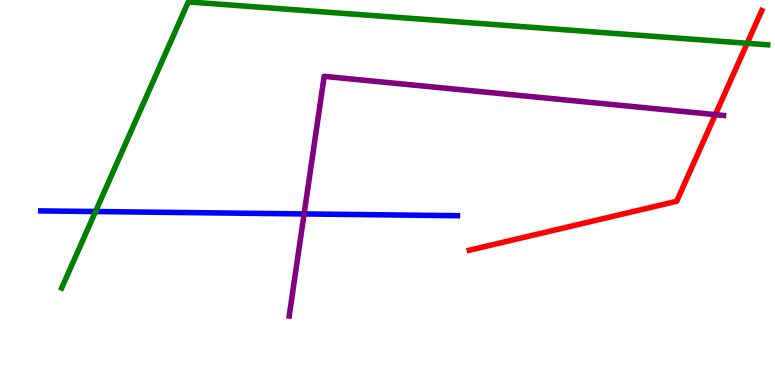[{'lines': ['blue', 'red'], 'intersections': []}, {'lines': ['green', 'red'], 'intersections': [{'x': 9.64, 'y': 8.88}]}, {'lines': ['purple', 'red'], 'intersections': [{'x': 9.23, 'y': 7.02}]}, {'lines': ['blue', 'green'], 'intersections': [{'x': 1.23, 'y': 4.51}]}, {'lines': ['blue', 'purple'], 'intersections': [{'x': 3.92, 'y': 4.44}]}, {'lines': ['green', 'purple'], 'intersections': []}]